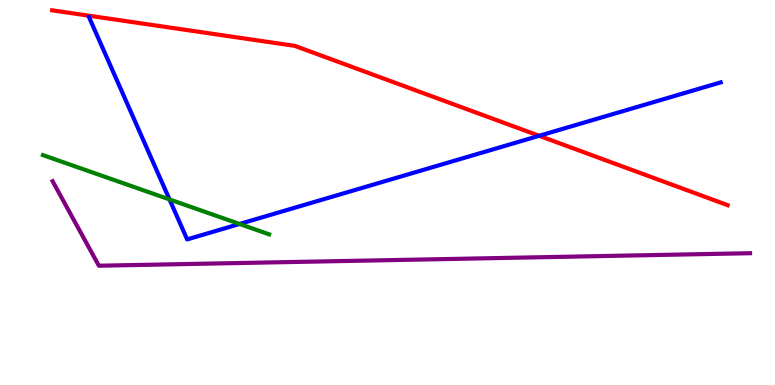[{'lines': ['blue', 'red'], 'intersections': [{'x': 6.96, 'y': 6.47}]}, {'lines': ['green', 'red'], 'intersections': []}, {'lines': ['purple', 'red'], 'intersections': []}, {'lines': ['blue', 'green'], 'intersections': [{'x': 2.19, 'y': 4.82}, {'x': 3.09, 'y': 4.18}]}, {'lines': ['blue', 'purple'], 'intersections': []}, {'lines': ['green', 'purple'], 'intersections': []}]